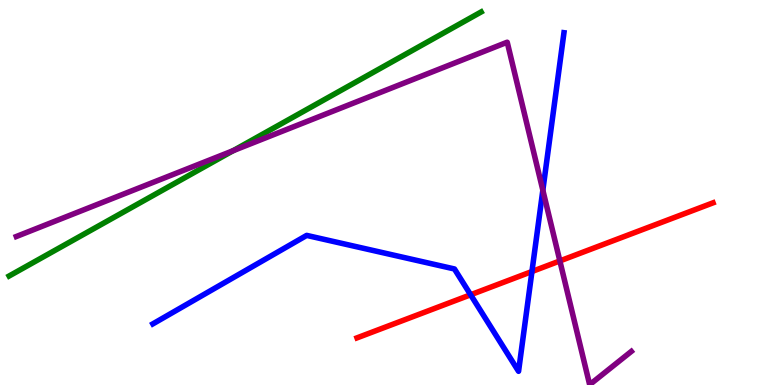[{'lines': ['blue', 'red'], 'intersections': [{'x': 6.07, 'y': 2.34}, {'x': 6.86, 'y': 2.95}]}, {'lines': ['green', 'red'], 'intersections': []}, {'lines': ['purple', 'red'], 'intersections': [{'x': 7.22, 'y': 3.22}]}, {'lines': ['blue', 'green'], 'intersections': []}, {'lines': ['blue', 'purple'], 'intersections': [{'x': 7.0, 'y': 5.06}]}, {'lines': ['green', 'purple'], 'intersections': [{'x': 3.01, 'y': 6.09}]}]